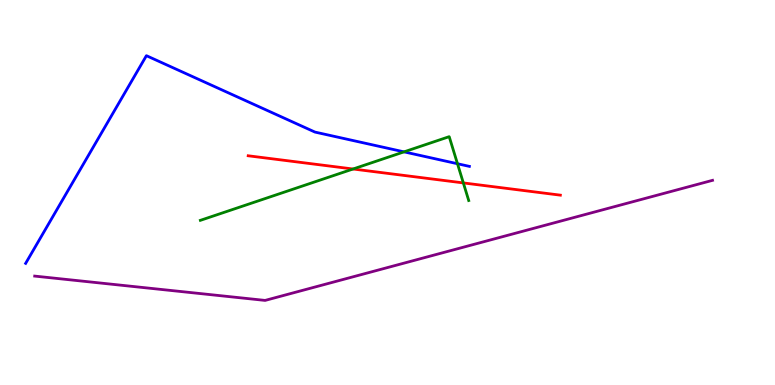[{'lines': ['blue', 'red'], 'intersections': []}, {'lines': ['green', 'red'], 'intersections': [{'x': 4.56, 'y': 5.61}, {'x': 5.98, 'y': 5.25}]}, {'lines': ['purple', 'red'], 'intersections': []}, {'lines': ['blue', 'green'], 'intersections': [{'x': 5.21, 'y': 6.06}, {'x': 5.9, 'y': 5.75}]}, {'lines': ['blue', 'purple'], 'intersections': []}, {'lines': ['green', 'purple'], 'intersections': []}]